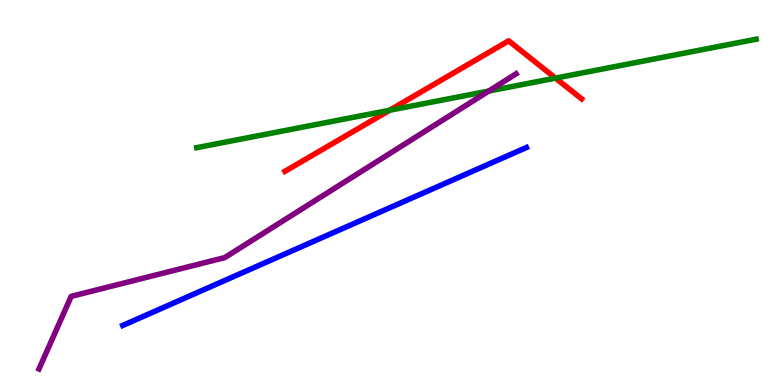[{'lines': ['blue', 'red'], 'intersections': []}, {'lines': ['green', 'red'], 'intersections': [{'x': 5.03, 'y': 7.14}, {'x': 7.17, 'y': 7.97}]}, {'lines': ['purple', 'red'], 'intersections': []}, {'lines': ['blue', 'green'], 'intersections': []}, {'lines': ['blue', 'purple'], 'intersections': []}, {'lines': ['green', 'purple'], 'intersections': [{'x': 6.31, 'y': 7.64}]}]